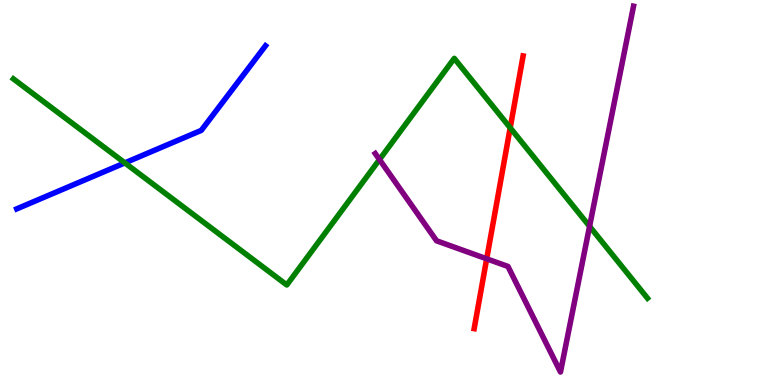[{'lines': ['blue', 'red'], 'intersections': []}, {'lines': ['green', 'red'], 'intersections': [{'x': 6.58, 'y': 6.68}]}, {'lines': ['purple', 'red'], 'intersections': [{'x': 6.28, 'y': 3.28}]}, {'lines': ['blue', 'green'], 'intersections': [{'x': 1.61, 'y': 5.77}]}, {'lines': ['blue', 'purple'], 'intersections': []}, {'lines': ['green', 'purple'], 'intersections': [{'x': 4.9, 'y': 5.86}, {'x': 7.61, 'y': 4.12}]}]